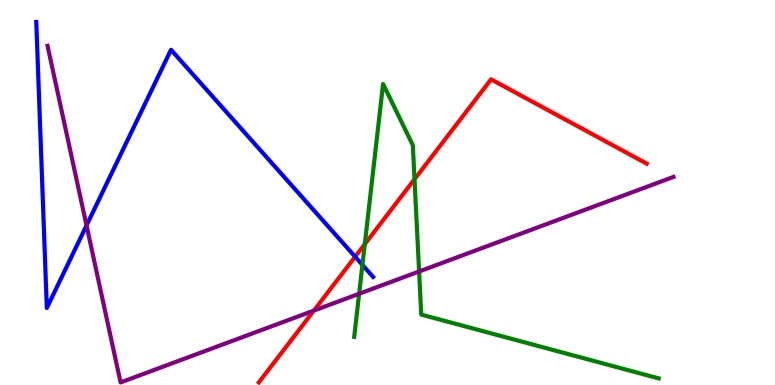[{'lines': ['blue', 'red'], 'intersections': [{'x': 4.58, 'y': 3.33}]}, {'lines': ['green', 'red'], 'intersections': [{'x': 4.71, 'y': 3.66}, {'x': 5.35, 'y': 5.34}]}, {'lines': ['purple', 'red'], 'intersections': [{'x': 4.05, 'y': 1.93}]}, {'lines': ['blue', 'green'], 'intersections': [{'x': 4.68, 'y': 3.12}]}, {'lines': ['blue', 'purple'], 'intersections': [{'x': 1.12, 'y': 4.14}]}, {'lines': ['green', 'purple'], 'intersections': [{'x': 4.63, 'y': 2.37}, {'x': 5.41, 'y': 2.95}]}]